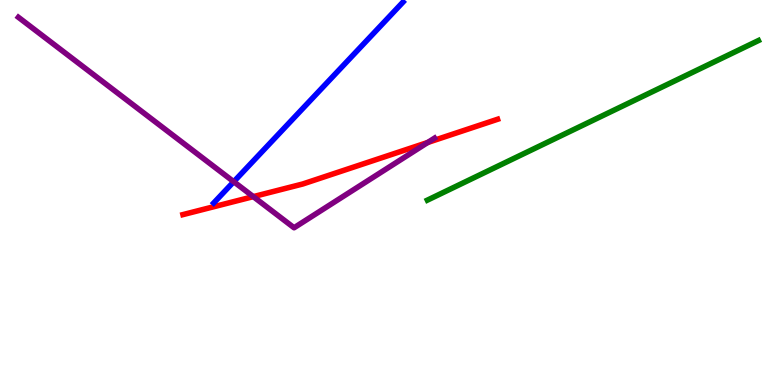[{'lines': ['blue', 'red'], 'intersections': []}, {'lines': ['green', 'red'], 'intersections': []}, {'lines': ['purple', 'red'], 'intersections': [{'x': 3.27, 'y': 4.89}, {'x': 5.52, 'y': 6.3}]}, {'lines': ['blue', 'green'], 'intersections': []}, {'lines': ['blue', 'purple'], 'intersections': [{'x': 3.02, 'y': 5.28}]}, {'lines': ['green', 'purple'], 'intersections': []}]